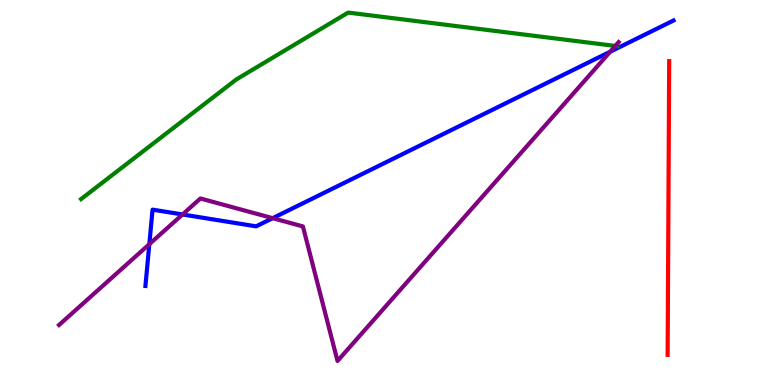[{'lines': ['blue', 'red'], 'intersections': []}, {'lines': ['green', 'red'], 'intersections': []}, {'lines': ['purple', 'red'], 'intersections': []}, {'lines': ['blue', 'green'], 'intersections': []}, {'lines': ['blue', 'purple'], 'intersections': [{'x': 1.93, 'y': 3.66}, {'x': 2.36, 'y': 4.43}, {'x': 3.52, 'y': 4.33}, {'x': 7.87, 'y': 8.66}]}, {'lines': ['green', 'purple'], 'intersections': [{'x': 7.94, 'y': 8.81}]}]